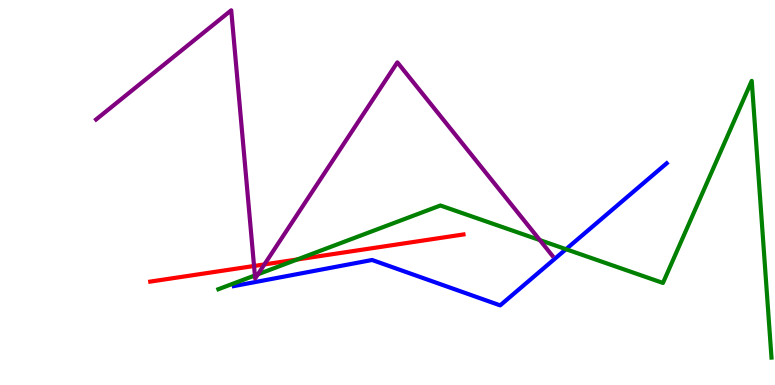[{'lines': ['blue', 'red'], 'intersections': []}, {'lines': ['green', 'red'], 'intersections': [{'x': 3.83, 'y': 3.26}]}, {'lines': ['purple', 'red'], 'intersections': [{'x': 3.28, 'y': 3.09}, {'x': 3.41, 'y': 3.13}]}, {'lines': ['blue', 'green'], 'intersections': [{'x': 7.3, 'y': 3.53}]}, {'lines': ['blue', 'purple'], 'intersections': []}, {'lines': ['green', 'purple'], 'intersections': [{'x': 3.29, 'y': 2.85}, {'x': 3.33, 'y': 2.88}, {'x': 6.97, 'y': 3.76}]}]